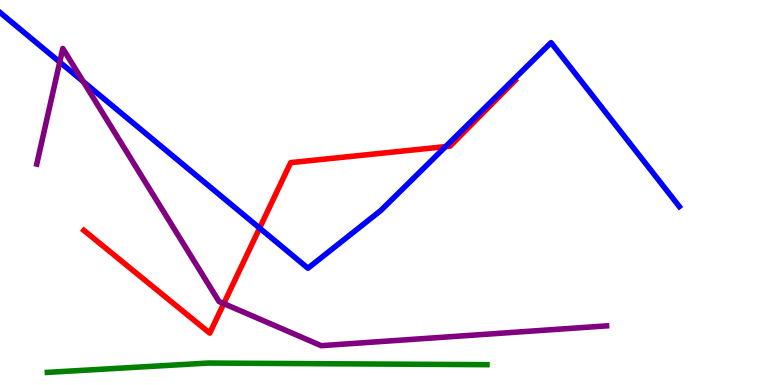[{'lines': ['blue', 'red'], 'intersections': [{'x': 3.35, 'y': 4.08}, {'x': 5.75, 'y': 6.19}]}, {'lines': ['green', 'red'], 'intersections': []}, {'lines': ['purple', 'red'], 'intersections': [{'x': 2.89, 'y': 2.11}]}, {'lines': ['blue', 'green'], 'intersections': []}, {'lines': ['blue', 'purple'], 'intersections': [{'x': 0.771, 'y': 8.39}, {'x': 1.07, 'y': 7.88}]}, {'lines': ['green', 'purple'], 'intersections': []}]